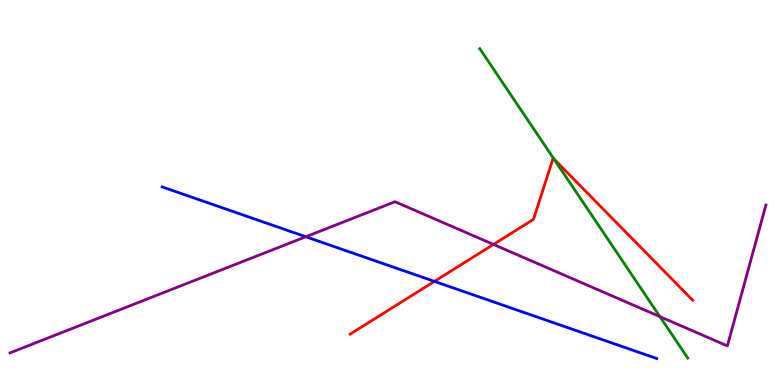[{'lines': ['blue', 'red'], 'intersections': [{'x': 5.61, 'y': 2.69}]}, {'lines': ['green', 'red'], 'intersections': [{'x': 7.15, 'y': 5.87}]}, {'lines': ['purple', 'red'], 'intersections': [{'x': 6.37, 'y': 3.65}]}, {'lines': ['blue', 'green'], 'intersections': []}, {'lines': ['blue', 'purple'], 'intersections': [{'x': 3.95, 'y': 3.85}]}, {'lines': ['green', 'purple'], 'intersections': [{'x': 8.52, 'y': 1.78}]}]